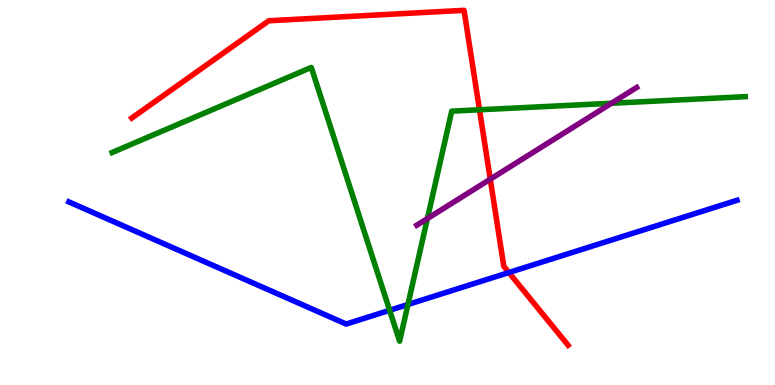[{'lines': ['blue', 'red'], 'intersections': [{'x': 6.57, 'y': 2.92}]}, {'lines': ['green', 'red'], 'intersections': [{'x': 6.19, 'y': 7.15}]}, {'lines': ['purple', 'red'], 'intersections': [{'x': 6.33, 'y': 5.35}]}, {'lines': ['blue', 'green'], 'intersections': [{'x': 5.03, 'y': 1.94}, {'x': 5.26, 'y': 2.09}]}, {'lines': ['blue', 'purple'], 'intersections': []}, {'lines': ['green', 'purple'], 'intersections': [{'x': 5.51, 'y': 4.32}, {'x': 7.89, 'y': 7.32}]}]